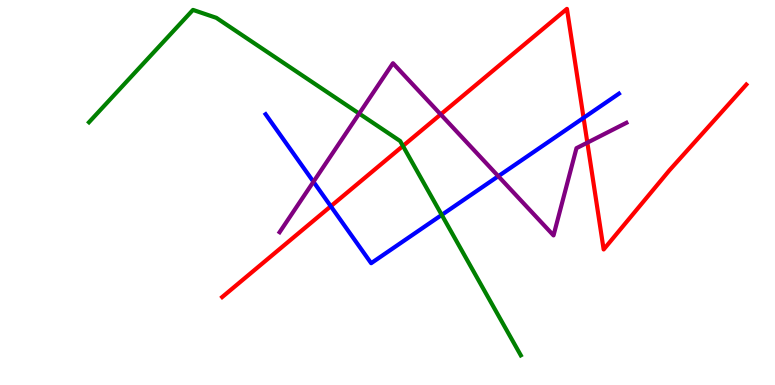[{'lines': ['blue', 'red'], 'intersections': [{'x': 4.27, 'y': 4.64}, {'x': 7.53, 'y': 6.94}]}, {'lines': ['green', 'red'], 'intersections': [{'x': 5.2, 'y': 6.21}]}, {'lines': ['purple', 'red'], 'intersections': [{'x': 5.69, 'y': 7.03}, {'x': 7.58, 'y': 6.29}]}, {'lines': ['blue', 'green'], 'intersections': [{'x': 5.7, 'y': 4.42}]}, {'lines': ['blue', 'purple'], 'intersections': [{'x': 4.04, 'y': 5.28}, {'x': 6.43, 'y': 5.42}]}, {'lines': ['green', 'purple'], 'intersections': [{'x': 4.63, 'y': 7.05}]}]